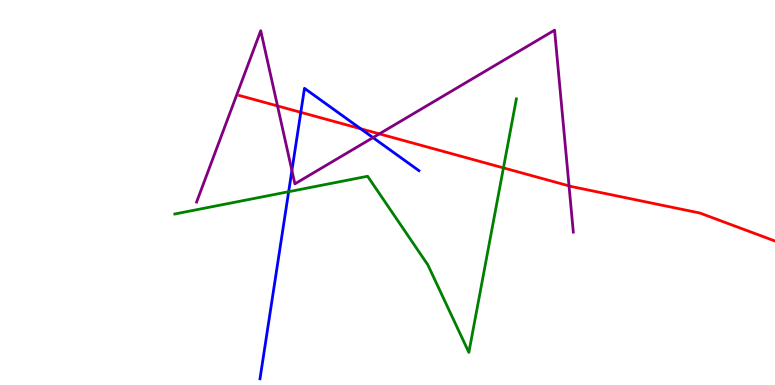[{'lines': ['blue', 'red'], 'intersections': [{'x': 3.88, 'y': 7.08}, {'x': 4.65, 'y': 6.66}]}, {'lines': ['green', 'red'], 'intersections': [{'x': 6.5, 'y': 5.64}]}, {'lines': ['purple', 'red'], 'intersections': [{'x': 3.58, 'y': 7.25}, {'x': 4.89, 'y': 6.52}, {'x': 7.34, 'y': 5.17}]}, {'lines': ['blue', 'green'], 'intersections': [{'x': 3.72, 'y': 5.02}]}, {'lines': ['blue', 'purple'], 'intersections': [{'x': 3.77, 'y': 5.57}, {'x': 4.81, 'y': 6.43}]}, {'lines': ['green', 'purple'], 'intersections': []}]